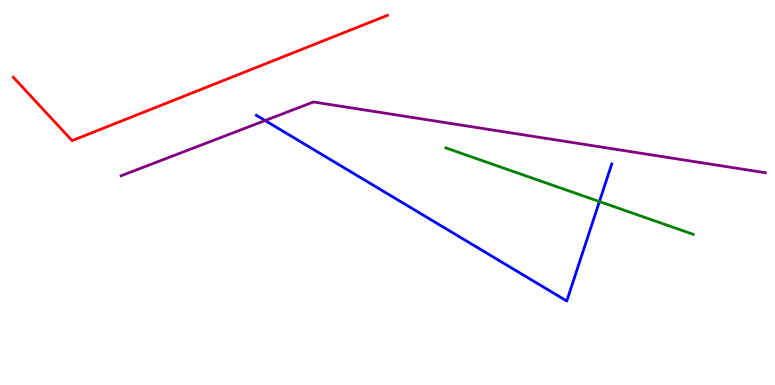[{'lines': ['blue', 'red'], 'intersections': []}, {'lines': ['green', 'red'], 'intersections': []}, {'lines': ['purple', 'red'], 'intersections': []}, {'lines': ['blue', 'green'], 'intersections': [{'x': 7.73, 'y': 4.76}]}, {'lines': ['blue', 'purple'], 'intersections': [{'x': 3.42, 'y': 6.87}]}, {'lines': ['green', 'purple'], 'intersections': []}]